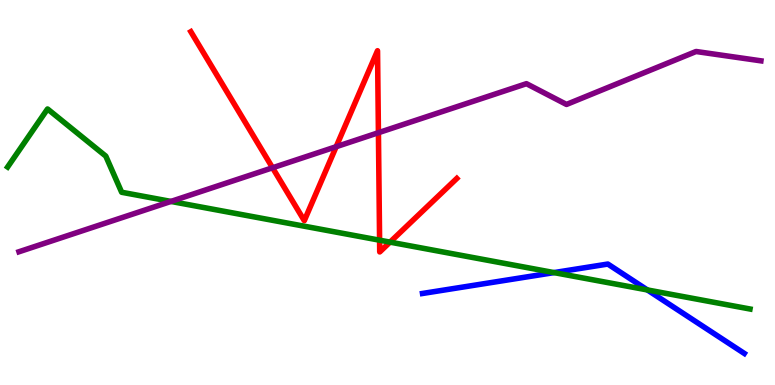[{'lines': ['blue', 'red'], 'intersections': []}, {'lines': ['green', 'red'], 'intersections': [{'x': 4.9, 'y': 3.76}, {'x': 5.03, 'y': 3.71}]}, {'lines': ['purple', 'red'], 'intersections': [{'x': 3.52, 'y': 5.64}, {'x': 4.34, 'y': 6.19}, {'x': 4.88, 'y': 6.55}]}, {'lines': ['blue', 'green'], 'intersections': [{'x': 7.15, 'y': 2.92}, {'x': 8.35, 'y': 2.47}]}, {'lines': ['blue', 'purple'], 'intersections': []}, {'lines': ['green', 'purple'], 'intersections': [{'x': 2.21, 'y': 4.77}]}]